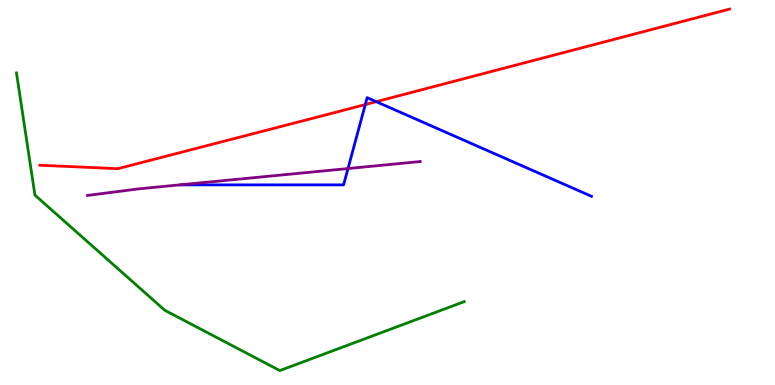[{'lines': ['blue', 'red'], 'intersections': [{'x': 4.71, 'y': 7.28}, {'x': 4.85, 'y': 7.36}]}, {'lines': ['green', 'red'], 'intersections': []}, {'lines': ['purple', 'red'], 'intersections': []}, {'lines': ['blue', 'green'], 'intersections': []}, {'lines': ['blue', 'purple'], 'intersections': [{'x': 4.49, 'y': 5.62}]}, {'lines': ['green', 'purple'], 'intersections': []}]